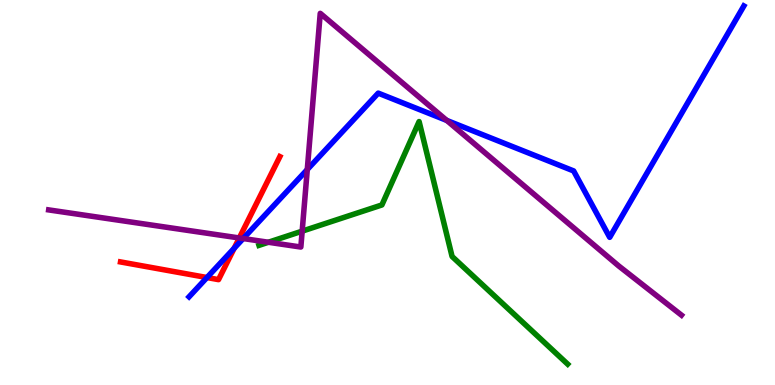[{'lines': ['blue', 'red'], 'intersections': [{'x': 2.67, 'y': 2.79}, {'x': 3.02, 'y': 3.55}]}, {'lines': ['green', 'red'], 'intersections': []}, {'lines': ['purple', 'red'], 'intersections': [{'x': 3.09, 'y': 3.82}]}, {'lines': ['blue', 'green'], 'intersections': []}, {'lines': ['blue', 'purple'], 'intersections': [{'x': 3.14, 'y': 3.8}, {'x': 3.96, 'y': 5.6}, {'x': 5.76, 'y': 6.87}]}, {'lines': ['green', 'purple'], 'intersections': [{'x': 3.46, 'y': 3.71}, {'x': 3.9, 'y': 4.0}]}]